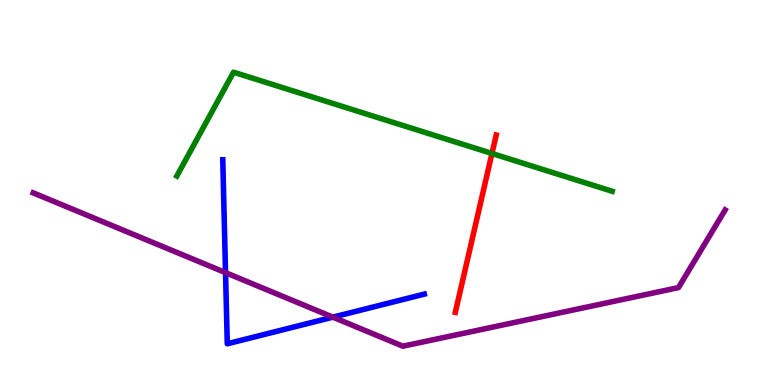[{'lines': ['blue', 'red'], 'intersections': []}, {'lines': ['green', 'red'], 'intersections': [{'x': 6.35, 'y': 6.01}]}, {'lines': ['purple', 'red'], 'intersections': []}, {'lines': ['blue', 'green'], 'intersections': []}, {'lines': ['blue', 'purple'], 'intersections': [{'x': 2.91, 'y': 2.92}, {'x': 4.3, 'y': 1.76}]}, {'lines': ['green', 'purple'], 'intersections': []}]